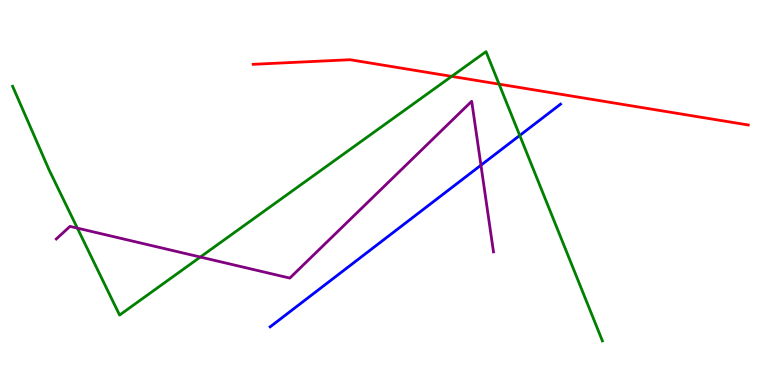[{'lines': ['blue', 'red'], 'intersections': []}, {'lines': ['green', 'red'], 'intersections': [{'x': 5.83, 'y': 8.02}, {'x': 6.44, 'y': 7.81}]}, {'lines': ['purple', 'red'], 'intersections': []}, {'lines': ['blue', 'green'], 'intersections': [{'x': 6.71, 'y': 6.48}]}, {'lines': ['blue', 'purple'], 'intersections': [{'x': 6.21, 'y': 5.71}]}, {'lines': ['green', 'purple'], 'intersections': [{'x': 0.998, 'y': 4.07}, {'x': 2.58, 'y': 3.32}]}]